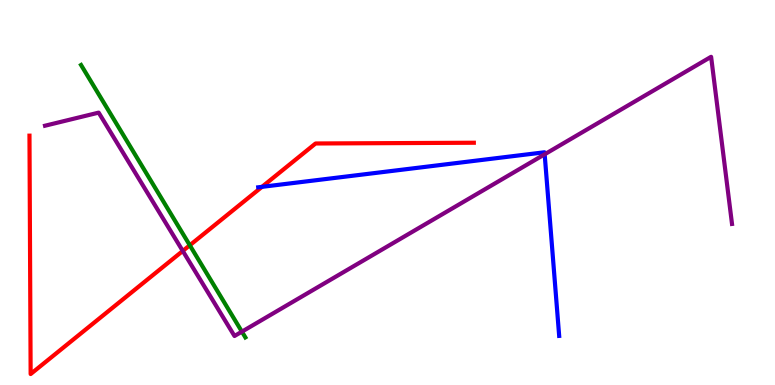[{'lines': ['blue', 'red'], 'intersections': [{'x': 3.38, 'y': 5.15}]}, {'lines': ['green', 'red'], 'intersections': [{'x': 2.45, 'y': 3.63}]}, {'lines': ['purple', 'red'], 'intersections': [{'x': 2.36, 'y': 3.48}]}, {'lines': ['blue', 'green'], 'intersections': []}, {'lines': ['blue', 'purple'], 'intersections': [{'x': 7.03, 'y': 5.99}]}, {'lines': ['green', 'purple'], 'intersections': [{'x': 3.12, 'y': 1.39}]}]